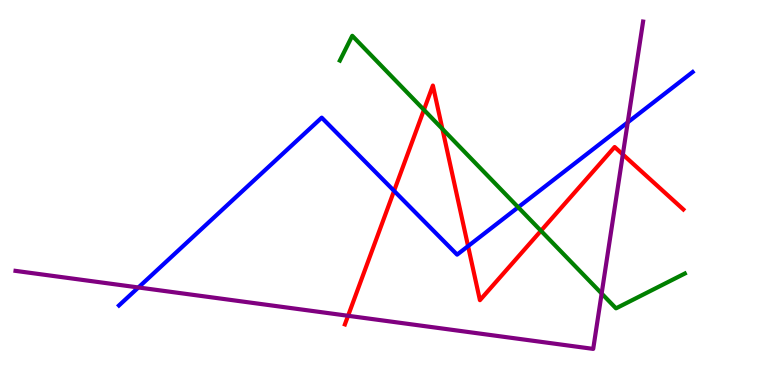[{'lines': ['blue', 'red'], 'intersections': [{'x': 5.08, 'y': 5.04}, {'x': 6.04, 'y': 3.61}]}, {'lines': ['green', 'red'], 'intersections': [{'x': 5.47, 'y': 7.15}, {'x': 5.71, 'y': 6.65}, {'x': 6.98, 'y': 4.01}]}, {'lines': ['purple', 'red'], 'intersections': [{'x': 4.49, 'y': 1.8}, {'x': 8.04, 'y': 5.99}]}, {'lines': ['blue', 'green'], 'intersections': [{'x': 6.69, 'y': 4.62}]}, {'lines': ['blue', 'purple'], 'intersections': [{'x': 1.79, 'y': 2.53}, {'x': 8.1, 'y': 6.82}]}, {'lines': ['green', 'purple'], 'intersections': [{'x': 7.76, 'y': 2.38}]}]